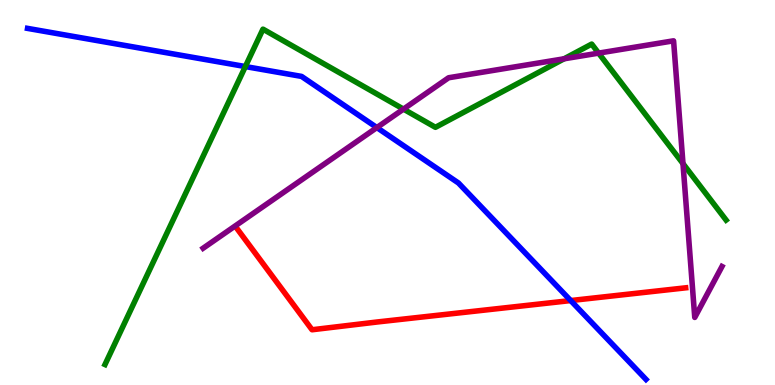[{'lines': ['blue', 'red'], 'intersections': [{'x': 7.36, 'y': 2.19}]}, {'lines': ['green', 'red'], 'intersections': []}, {'lines': ['purple', 'red'], 'intersections': []}, {'lines': ['blue', 'green'], 'intersections': [{'x': 3.17, 'y': 8.27}]}, {'lines': ['blue', 'purple'], 'intersections': [{'x': 4.86, 'y': 6.69}]}, {'lines': ['green', 'purple'], 'intersections': [{'x': 5.21, 'y': 7.17}, {'x': 7.28, 'y': 8.47}, {'x': 7.72, 'y': 8.62}, {'x': 8.81, 'y': 5.75}]}]